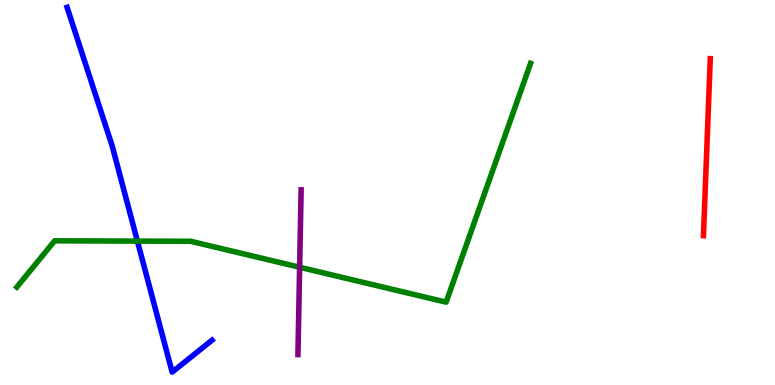[{'lines': ['blue', 'red'], 'intersections': []}, {'lines': ['green', 'red'], 'intersections': []}, {'lines': ['purple', 'red'], 'intersections': []}, {'lines': ['blue', 'green'], 'intersections': [{'x': 1.77, 'y': 3.74}]}, {'lines': ['blue', 'purple'], 'intersections': []}, {'lines': ['green', 'purple'], 'intersections': [{'x': 3.87, 'y': 3.06}]}]